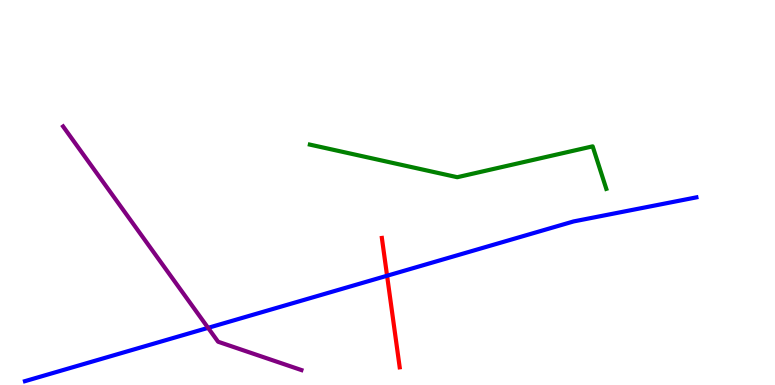[{'lines': ['blue', 'red'], 'intersections': [{'x': 4.99, 'y': 2.84}]}, {'lines': ['green', 'red'], 'intersections': []}, {'lines': ['purple', 'red'], 'intersections': []}, {'lines': ['blue', 'green'], 'intersections': []}, {'lines': ['blue', 'purple'], 'intersections': [{'x': 2.69, 'y': 1.48}]}, {'lines': ['green', 'purple'], 'intersections': []}]